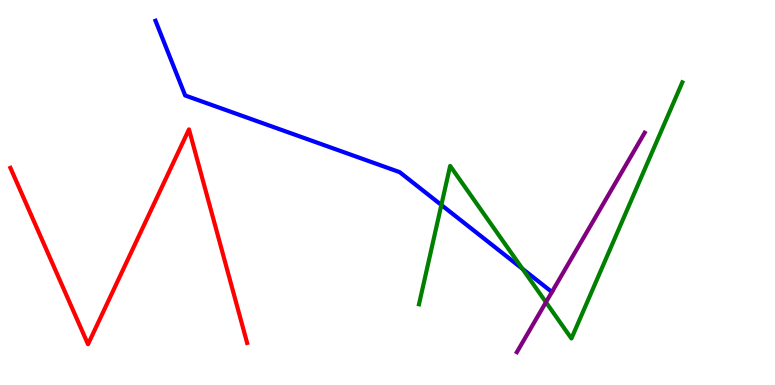[{'lines': ['blue', 'red'], 'intersections': []}, {'lines': ['green', 'red'], 'intersections': []}, {'lines': ['purple', 'red'], 'intersections': []}, {'lines': ['blue', 'green'], 'intersections': [{'x': 5.69, 'y': 4.68}, {'x': 6.74, 'y': 3.02}]}, {'lines': ['blue', 'purple'], 'intersections': []}, {'lines': ['green', 'purple'], 'intersections': [{'x': 7.04, 'y': 2.15}]}]